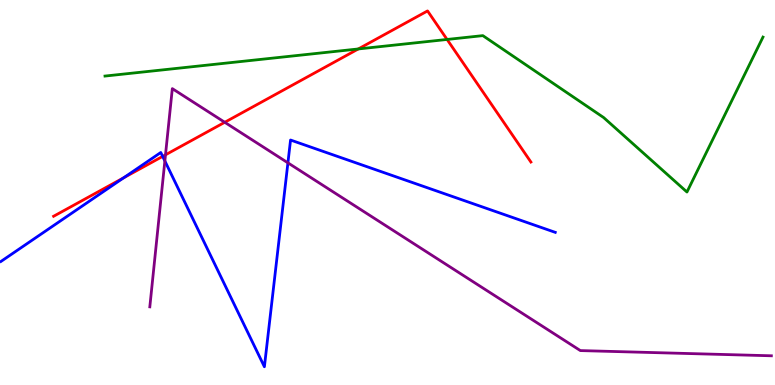[{'lines': ['blue', 'red'], 'intersections': [{'x': 1.6, 'y': 5.38}, {'x': 2.1, 'y': 5.94}]}, {'lines': ['green', 'red'], 'intersections': [{'x': 4.62, 'y': 8.73}, {'x': 5.77, 'y': 8.98}]}, {'lines': ['purple', 'red'], 'intersections': [{'x': 2.14, 'y': 5.98}, {'x': 2.9, 'y': 6.82}]}, {'lines': ['blue', 'green'], 'intersections': []}, {'lines': ['blue', 'purple'], 'intersections': [{'x': 2.13, 'y': 5.82}, {'x': 3.72, 'y': 5.77}]}, {'lines': ['green', 'purple'], 'intersections': []}]